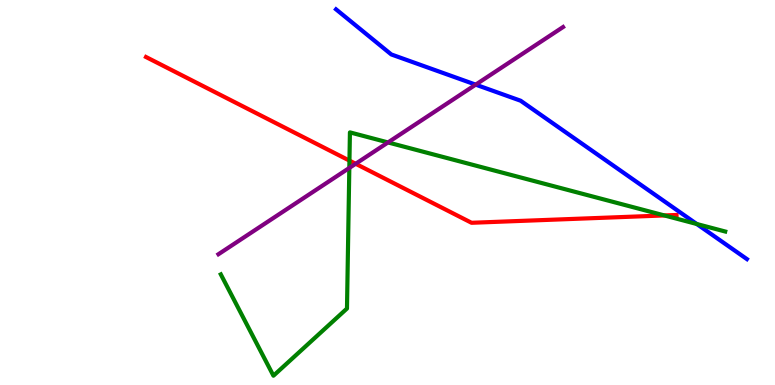[{'lines': ['blue', 'red'], 'intersections': []}, {'lines': ['green', 'red'], 'intersections': [{'x': 4.51, 'y': 5.83}, {'x': 8.57, 'y': 4.4}]}, {'lines': ['purple', 'red'], 'intersections': [{'x': 4.59, 'y': 5.75}]}, {'lines': ['blue', 'green'], 'intersections': [{'x': 8.99, 'y': 4.18}]}, {'lines': ['blue', 'purple'], 'intersections': [{'x': 6.14, 'y': 7.8}]}, {'lines': ['green', 'purple'], 'intersections': [{'x': 4.51, 'y': 5.64}, {'x': 5.01, 'y': 6.3}]}]